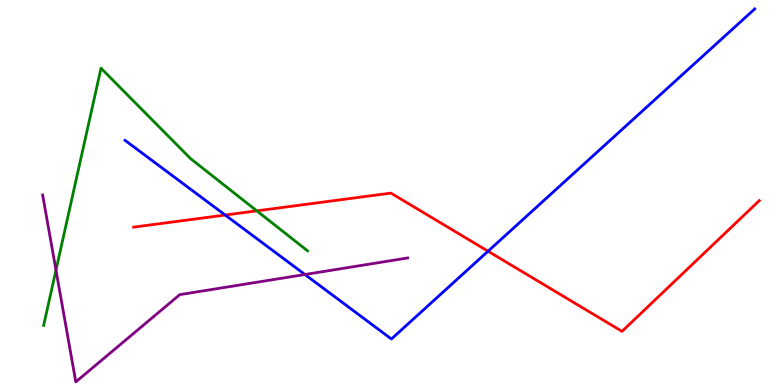[{'lines': ['blue', 'red'], 'intersections': [{'x': 2.91, 'y': 4.41}, {'x': 6.3, 'y': 3.47}]}, {'lines': ['green', 'red'], 'intersections': [{'x': 3.31, 'y': 4.52}]}, {'lines': ['purple', 'red'], 'intersections': []}, {'lines': ['blue', 'green'], 'intersections': []}, {'lines': ['blue', 'purple'], 'intersections': [{'x': 3.93, 'y': 2.87}]}, {'lines': ['green', 'purple'], 'intersections': [{'x': 0.722, 'y': 2.98}]}]